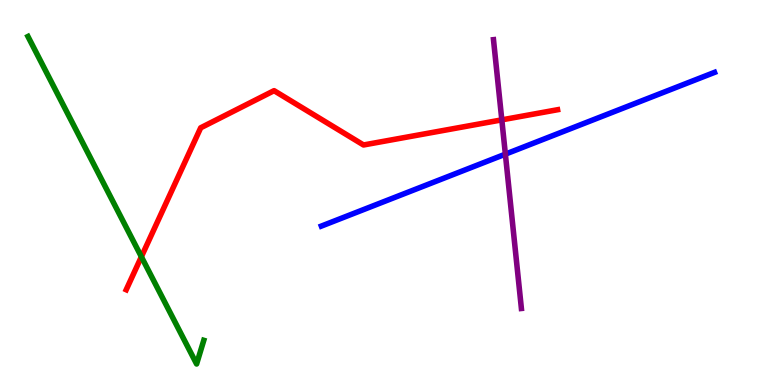[{'lines': ['blue', 'red'], 'intersections': []}, {'lines': ['green', 'red'], 'intersections': [{'x': 1.82, 'y': 3.33}]}, {'lines': ['purple', 'red'], 'intersections': [{'x': 6.48, 'y': 6.89}]}, {'lines': ['blue', 'green'], 'intersections': []}, {'lines': ['blue', 'purple'], 'intersections': [{'x': 6.52, 'y': 6.0}]}, {'lines': ['green', 'purple'], 'intersections': []}]